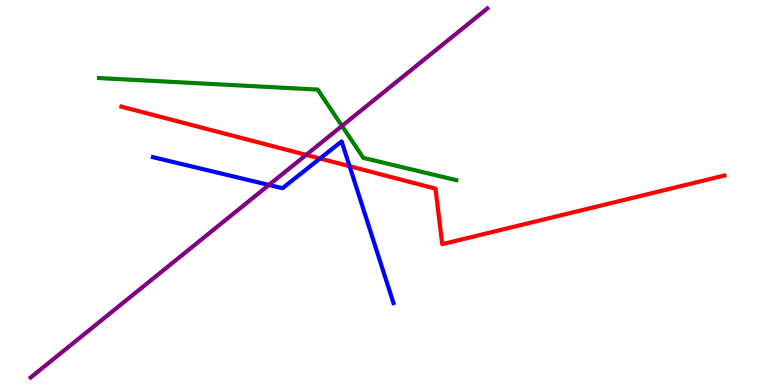[{'lines': ['blue', 'red'], 'intersections': [{'x': 4.13, 'y': 5.88}, {'x': 4.51, 'y': 5.68}]}, {'lines': ['green', 'red'], 'intersections': []}, {'lines': ['purple', 'red'], 'intersections': [{'x': 3.95, 'y': 5.98}]}, {'lines': ['blue', 'green'], 'intersections': []}, {'lines': ['blue', 'purple'], 'intersections': [{'x': 3.47, 'y': 5.2}]}, {'lines': ['green', 'purple'], 'intersections': [{'x': 4.41, 'y': 6.73}]}]